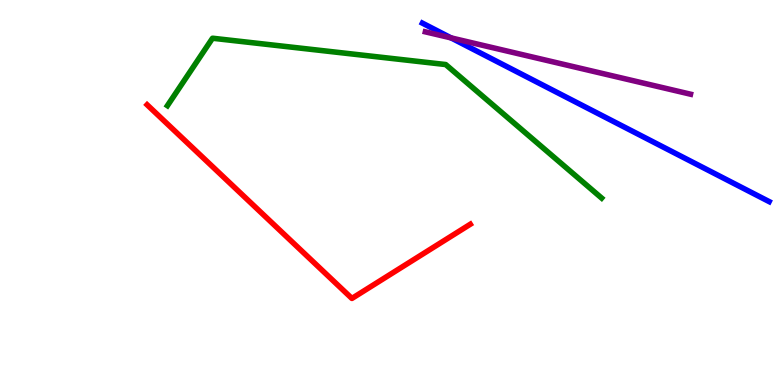[{'lines': ['blue', 'red'], 'intersections': []}, {'lines': ['green', 'red'], 'intersections': []}, {'lines': ['purple', 'red'], 'intersections': []}, {'lines': ['blue', 'green'], 'intersections': []}, {'lines': ['blue', 'purple'], 'intersections': [{'x': 5.82, 'y': 9.02}]}, {'lines': ['green', 'purple'], 'intersections': []}]